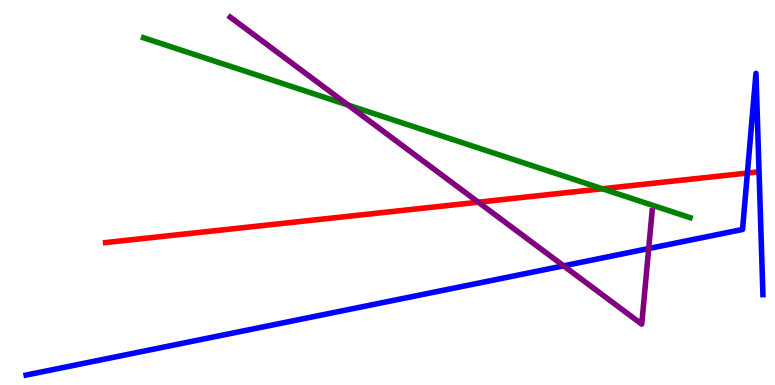[{'lines': ['blue', 'red'], 'intersections': [{'x': 9.64, 'y': 5.51}]}, {'lines': ['green', 'red'], 'intersections': [{'x': 7.77, 'y': 5.1}]}, {'lines': ['purple', 'red'], 'intersections': [{'x': 6.17, 'y': 4.75}]}, {'lines': ['blue', 'green'], 'intersections': []}, {'lines': ['blue', 'purple'], 'intersections': [{'x': 7.27, 'y': 3.1}, {'x': 8.37, 'y': 3.54}]}, {'lines': ['green', 'purple'], 'intersections': [{'x': 4.49, 'y': 7.27}]}]